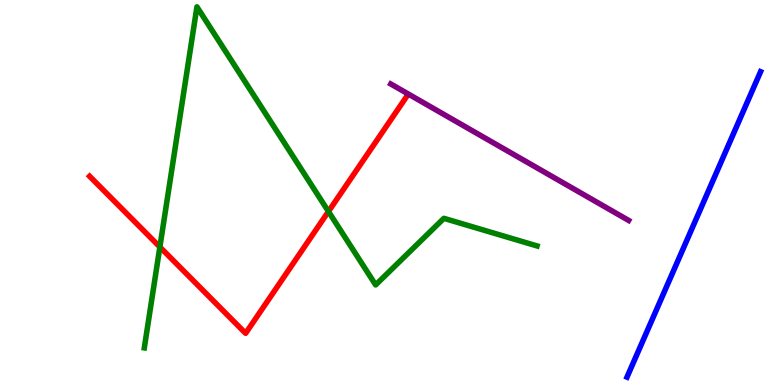[{'lines': ['blue', 'red'], 'intersections': []}, {'lines': ['green', 'red'], 'intersections': [{'x': 2.06, 'y': 3.58}, {'x': 4.24, 'y': 4.51}]}, {'lines': ['purple', 'red'], 'intersections': []}, {'lines': ['blue', 'green'], 'intersections': []}, {'lines': ['blue', 'purple'], 'intersections': []}, {'lines': ['green', 'purple'], 'intersections': []}]